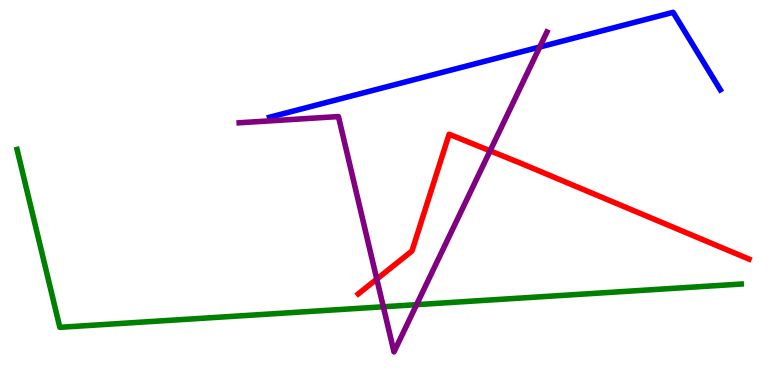[{'lines': ['blue', 'red'], 'intersections': []}, {'lines': ['green', 'red'], 'intersections': []}, {'lines': ['purple', 'red'], 'intersections': [{'x': 4.86, 'y': 2.75}, {'x': 6.32, 'y': 6.08}]}, {'lines': ['blue', 'green'], 'intersections': []}, {'lines': ['blue', 'purple'], 'intersections': [{'x': 6.96, 'y': 8.78}]}, {'lines': ['green', 'purple'], 'intersections': [{'x': 4.95, 'y': 2.03}, {'x': 5.38, 'y': 2.09}]}]